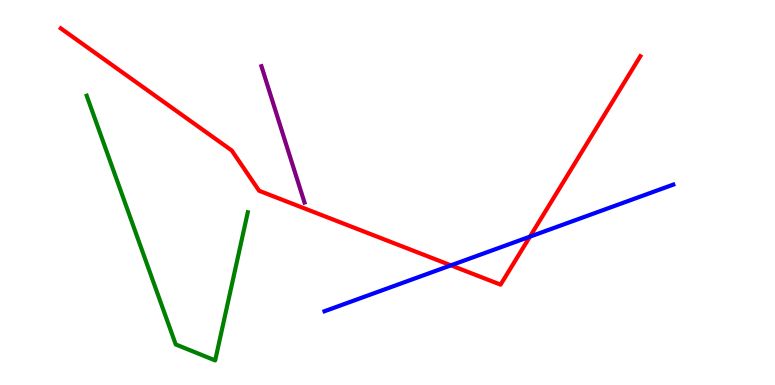[{'lines': ['blue', 'red'], 'intersections': [{'x': 5.82, 'y': 3.11}, {'x': 6.84, 'y': 3.85}]}, {'lines': ['green', 'red'], 'intersections': []}, {'lines': ['purple', 'red'], 'intersections': []}, {'lines': ['blue', 'green'], 'intersections': []}, {'lines': ['blue', 'purple'], 'intersections': []}, {'lines': ['green', 'purple'], 'intersections': []}]